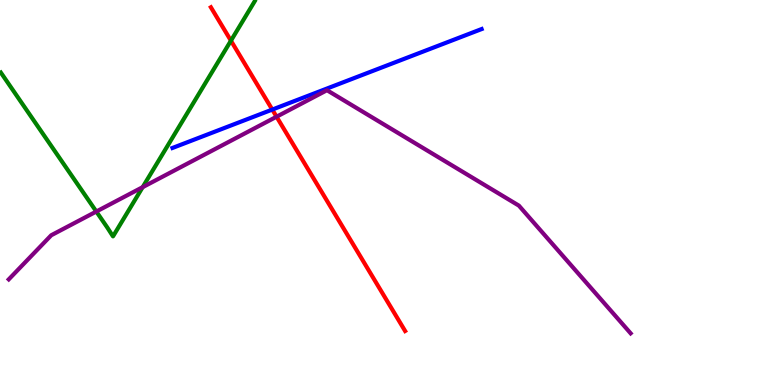[{'lines': ['blue', 'red'], 'intersections': [{'x': 3.51, 'y': 7.15}]}, {'lines': ['green', 'red'], 'intersections': [{'x': 2.98, 'y': 8.94}]}, {'lines': ['purple', 'red'], 'intersections': [{'x': 3.57, 'y': 6.97}]}, {'lines': ['blue', 'green'], 'intersections': []}, {'lines': ['blue', 'purple'], 'intersections': []}, {'lines': ['green', 'purple'], 'intersections': [{'x': 1.24, 'y': 4.51}, {'x': 1.84, 'y': 5.14}]}]